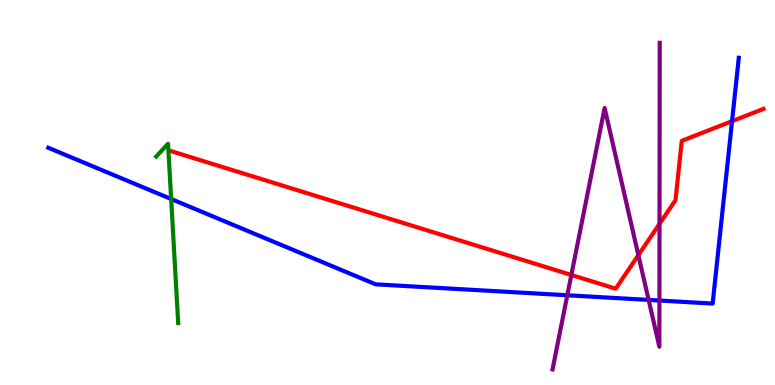[{'lines': ['blue', 'red'], 'intersections': [{'x': 9.45, 'y': 6.85}]}, {'lines': ['green', 'red'], 'intersections': []}, {'lines': ['purple', 'red'], 'intersections': [{'x': 7.37, 'y': 2.86}, {'x': 8.24, 'y': 3.37}, {'x': 8.51, 'y': 4.19}]}, {'lines': ['blue', 'green'], 'intersections': [{'x': 2.21, 'y': 4.83}]}, {'lines': ['blue', 'purple'], 'intersections': [{'x': 7.32, 'y': 2.33}, {'x': 8.37, 'y': 2.21}, {'x': 8.51, 'y': 2.19}]}, {'lines': ['green', 'purple'], 'intersections': []}]